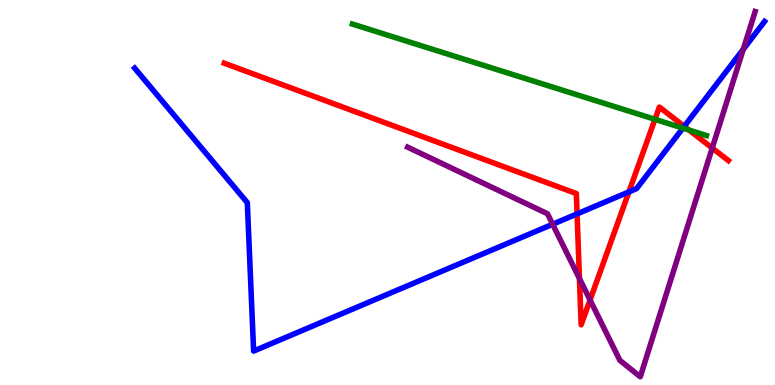[{'lines': ['blue', 'red'], 'intersections': [{'x': 7.45, 'y': 4.44}, {'x': 8.11, 'y': 5.02}, {'x': 8.83, 'y': 6.72}]}, {'lines': ['green', 'red'], 'intersections': [{'x': 8.45, 'y': 6.9}, {'x': 8.89, 'y': 6.62}]}, {'lines': ['purple', 'red'], 'intersections': [{'x': 7.48, 'y': 2.77}, {'x': 7.61, 'y': 2.21}, {'x': 9.19, 'y': 6.16}]}, {'lines': ['blue', 'green'], 'intersections': [{'x': 8.81, 'y': 6.67}]}, {'lines': ['blue', 'purple'], 'intersections': [{'x': 7.13, 'y': 4.18}, {'x': 9.59, 'y': 8.72}]}, {'lines': ['green', 'purple'], 'intersections': []}]